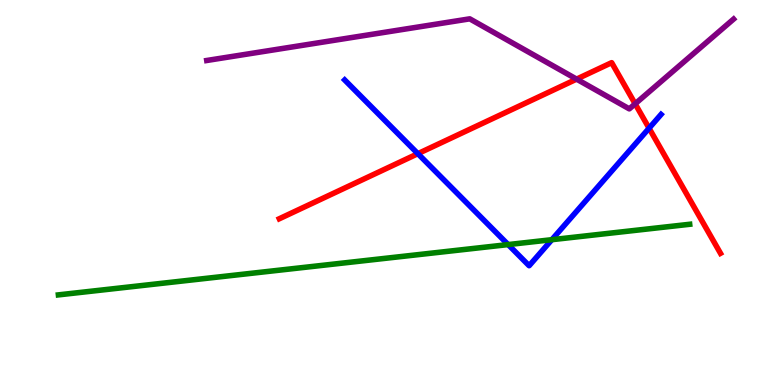[{'lines': ['blue', 'red'], 'intersections': [{'x': 5.39, 'y': 6.01}, {'x': 8.38, 'y': 6.67}]}, {'lines': ['green', 'red'], 'intersections': []}, {'lines': ['purple', 'red'], 'intersections': [{'x': 7.44, 'y': 7.94}, {'x': 8.2, 'y': 7.3}]}, {'lines': ['blue', 'green'], 'intersections': [{'x': 6.56, 'y': 3.65}, {'x': 7.12, 'y': 3.77}]}, {'lines': ['blue', 'purple'], 'intersections': []}, {'lines': ['green', 'purple'], 'intersections': []}]